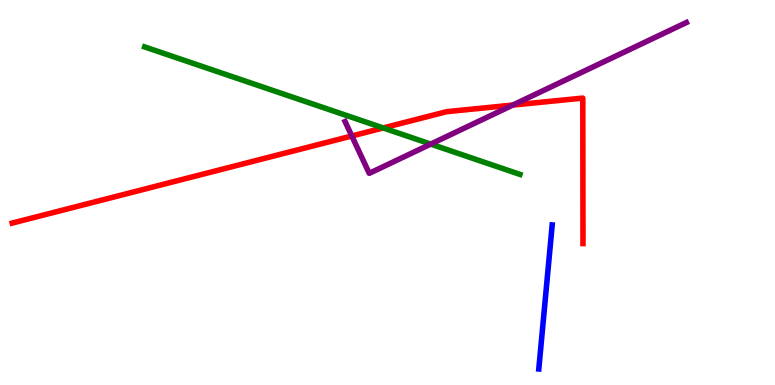[{'lines': ['blue', 'red'], 'intersections': []}, {'lines': ['green', 'red'], 'intersections': [{'x': 4.94, 'y': 6.68}]}, {'lines': ['purple', 'red'], 'intersections': [{'x': 4.54, 'y': 6.47}, {'x': 6.62, 'y': 7.27}]}, {'lines': ['blue', 'green'], 'intersections': []}, {'lines': ['blue', 'purple'], 'intersections': []}, {'lines': ['green', 'purple'], 'intersections': [{'x': 5.56, 'y': 6.26}]}]